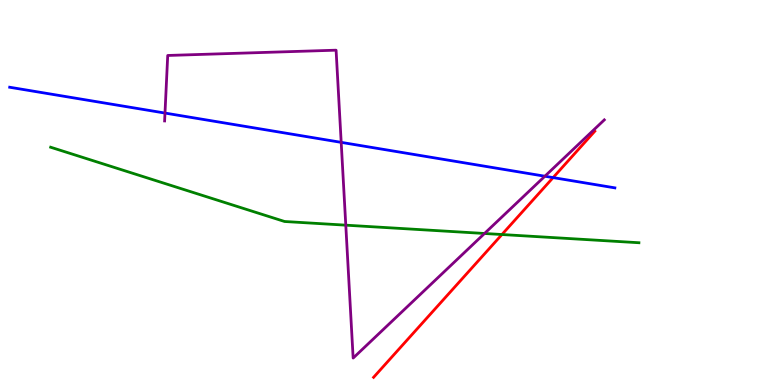[{'lines': ['blue', 'red'], 'intersections': [{'x': 7.14, 'y': 5.39}]}, {'lines': ['green', 'red'], 'intersections': [{'x': 6.48, 'y': 3.91}]}, {'lines': ['purple', 'red'], 'intersections': []}, {'lines': ['blue', 'green'], 'intersections': []}, {'lines': ['blue', 'purple'], 'intersections': [{'x': 2.13, 'y': 7.06}, {'x': 4.4, 'y': 6.3}, {'x': 7.03, 'y': 5.42}]}, {'lines': ['green', 'purple'], 'intersections': [{'x': 4.46, 'y': 4.15}, {'x': 6.25, 'y': 3.94}]}]